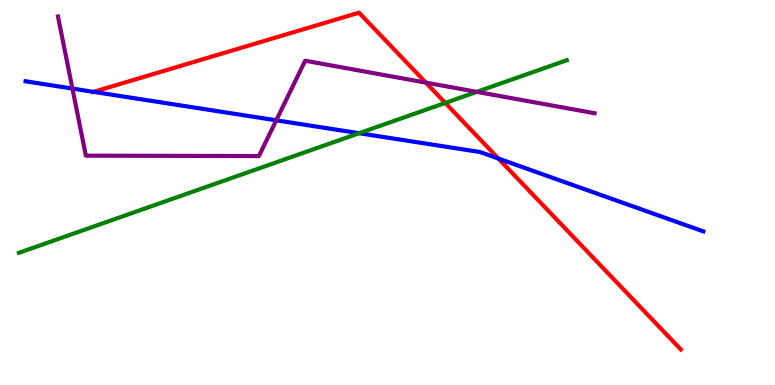[{'lines': ['blue', 'red'], 'intersections': [{'x': 1.21, 'y': 7.61}, {'x': 6.43, 'y': 5.88}]}, {'lines': ['green', 'red'], 'intersections': [{'x': 5.75, 'y': 7.33}]}, {'lines': ['purple', 'red'], 'intersections': [{'x': 5.5, 'y': 7.85}]}, {'lines': ['blue', 'green'], 'intersections': [{'x': 4.63, 'y': 6.54}]}, {'lines': ['blue', 'purple'], 'intersections': [{'x': 0.935, 'y': 7.7}, {'x': 3.56, 'y': 6.88}]}, {'lines': ['green', 'purple'], 'intersections': [{'x': 6.15, 'y': 7.61}]}]